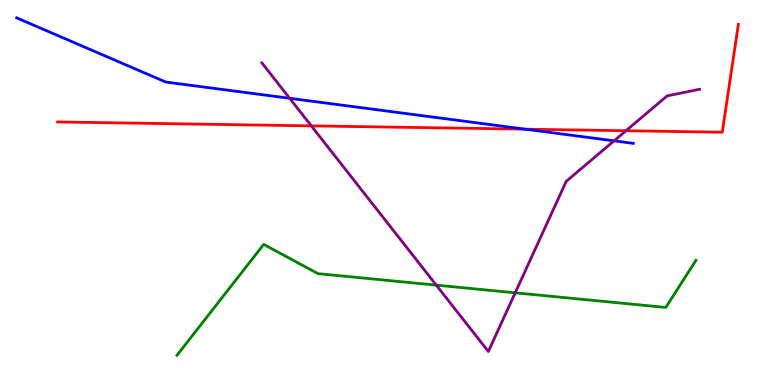[{'lines': ['blue', 'red'], 'intersections': [{'x': 6.78, 'y': 6.64}]}, {'lines': ['green', 'red'], 'intersections': []}, {'lines': ['purple', 'red'], 'intersections': [{'x': 4.02, 'y': 6.73}, {'x': 8.08, 'y': 6.6}]}, {'lines': ['blue', 'green'], 'intersections': []}, {'lines': ['blue', 'purple'], 'intersections': [{'x': 3.74, 'y': 7.45}, {'x': 7.92, 'y': 6.34}]}, {'lines': ['green', 'purple'], 'intersections': [{'x': 5.63, 'y': 2.59}, {'x': 6.65, 'y': 2.39}]}]